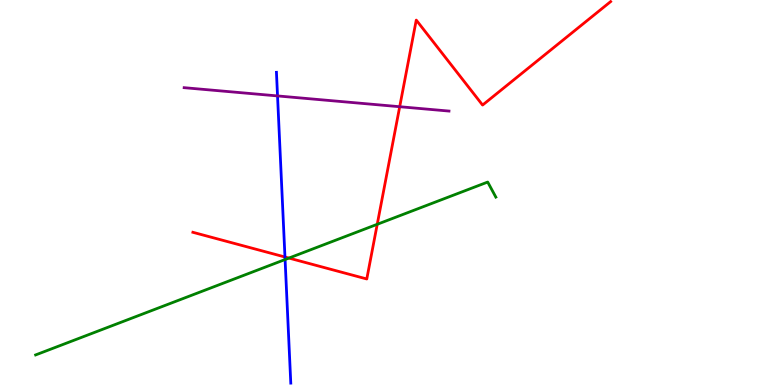[{'lines': ['blue', 'red'], 'intersections': [{'x': 3.68, 'y': 3.32}]}, {'lines': ['green', 'red'], 'intersections': [{'x': 3.73, 'y': 3.3}, {'x': 4.87, 'y': 4.17}]}, {'lines': ['purple', 'red'], 'intersections': [{'x': 5.16, 'y': 7.23}]}, {'lines': ['blue', 'green'], 'intersections': [{'x': 3.68, 'y': 3.26}]}, {'lines': ['blue', 'purple'], 'intersections': [{'x': 3.58, 'y': 7.51}]}, {'lines': ['green', 'purple'], 'intersections': []}]